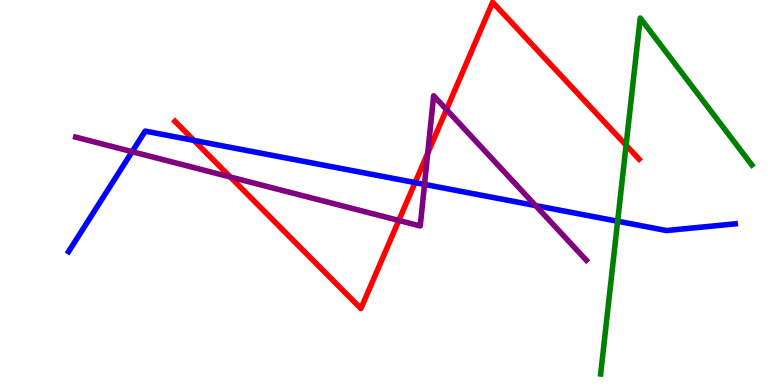[{'lines': ['blue', 'red'], 'intersections': [{'x': 2.5, 'y': 6.35}, {'x': 5.36, 'y': 5.26}]}, {'lines': ['green', 'red'], 'intersections': [{'x': 8.08, 'y': 6.23}]}, {'lines': ['purple', 'red'], 'intersections': [{'x': 2.97, 'y': 5.4}, {'x': 5.15, 'y': 4.27}, {'x': 5.52, 'y': 6.02}, {'x': 5.76, 'y': 7.15}]}, {'lines': ['blue', 'green'], 'intersections': [{'x': 7.97, 'y': 4.25}]}, {'lines': ['blue', 'purple'], 'intersections': [{'x': 1.71, 'y': 6.06}, {'x': 5.48, 'y': 5.21}, {'x': 6.91, 'y': 4.66}]}, {'lines': ['green', 'purple'], 'intersections': []}]